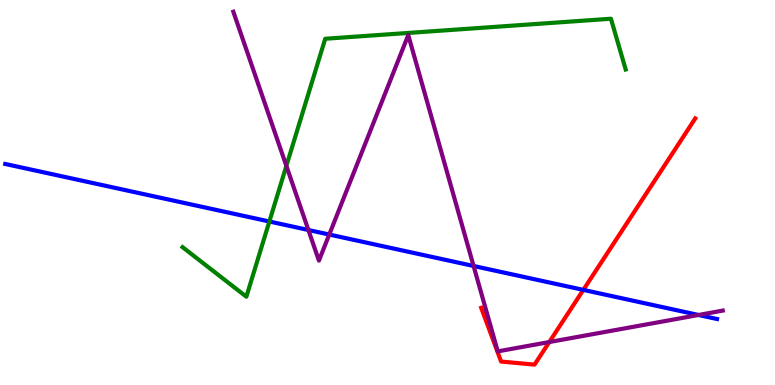[{'lines': ['blue', 'red'], 'intersections': [{'x': 7.53, 'y': 2.47}]}, {'lines': ['green', 'red'], 'intersections': []}, {'lines': ['purple', 'red'], 'intersections': [{'x': 7.09, 'y': 1.12}]}, {'lines': ['blue', 'green'], 'intersections': [{'x': 3.48, 'y': 4.25}]}, {'lines': ['blue', 'purple'], 'intersections': [{'x': 3.98, 'y': 4.03}, {'x': 4.25, 'y': 3.91}, {'x': 6.11, 'y': 3.09}, {'x': 9.01, 'y': 1.82}]}, {'lines': ['green', 'purple'], 'intersections': [{'x': 3.69, 'y': 5.69}]}]